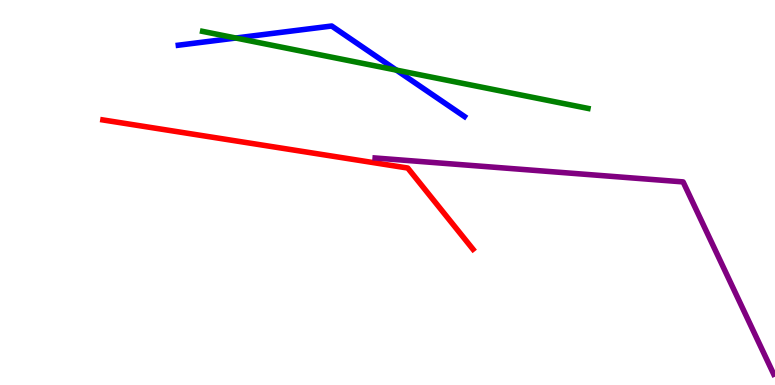[{'lines': ['blue', 'red'], 'intersections': []}, {'lines': ['green', 'red'], 'intersections': []}, {'lines': ['purple', 'red'], 'intersections': []}, {'lines': ['blue', 'green'], 'intersections': [{'x': 3.04, 'y': 9.01}, {'x': 5.11, 'y': 8.18}]}, {'lines': ['blue', 'purple'], 'intersections': []}, {'lines': ['green', 'purple'], 'intersections': []}]